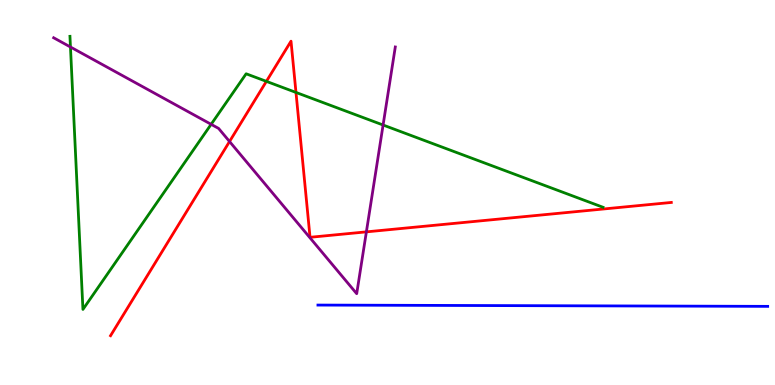[{'lines': ['blue', 'red'], 'intersections': []}, {'lines': ['green', 'red'], 'intersections': [{'x': 3.44, 'y': 7.89}, {'x': 3.82, 'y': 7.6}]}, {'lines': ['purple', 'red'], 'intersections': [{'x': 2.96, 'y': 6.32}, {'x': 4.73, 'y': 3.98}]}, {'lines': ['blue', 'green'], 'intersections': []}, {'lines': ['blue', 'purple'], 'intersections': []}, {'lines': ['green', 'purple'], 'intersections': [{'x': 0.909, 'y': 8.78}, {'x': 2.72, 'y': 6.77}, {'x': 4.94, 'y': 6.75}]}]